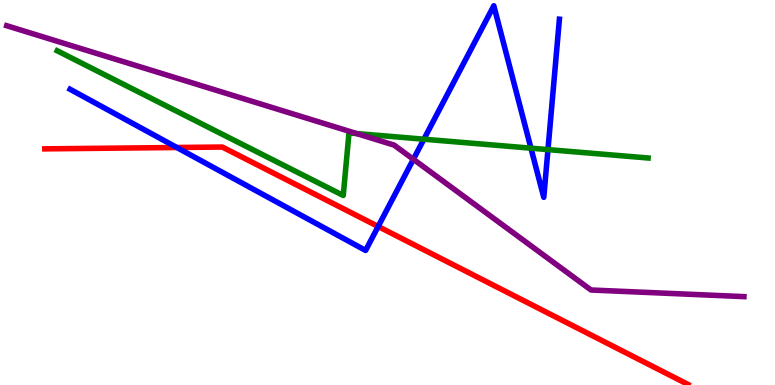[{'lines': ['blue', 'red'], 'intersections': [{'x': 2.28, 'y': 6.17}, {'x': 4.88, 'y': 4.12}]}, {'lines': ['green', 'red'], 'intersections': []}, {'lines': ['purple', 'red'], 'intersections': []}, {'lines': ['blue', 'green'], 'intersections': [{'x': 5.47, 'y': 6.38}, {'x': 6.85, 'y': 6.15}, {'x': 7.07, 'y': 6.11}]}, {'lines': ['blue', 'purple'], 'intersections': [{'x': 5.33, 'y': 5.86}]}, {'lines': ['green', 'purple'], 'intersections': [{'x': 4.6, 'y': 6.53}]}]